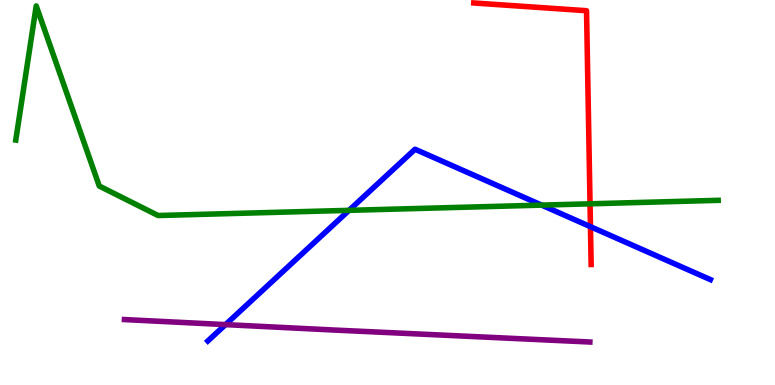[{'lines': ['blue', 'red'], 'intersections': [{'x': 7.62, 'y': 4.11}]}, {'lines': ['green', 'red'], 'intersections': [{'x': 7.61, 'y': 4.71}]}, {'lines': ['purple', 'red'], 'intersections': []}, {'lines': ['blue', 'green'], 'intersections': [{'x': 4.5, 'y': 4.54}, {'x': 6.99, 'y': 4.67}]}, {'lines': ['blue', 'purple'], 'intersections': [{'x': 2.91, 'y': 1.57}]}, {'lines': ['green', 'purple'], 'intersections': []}]